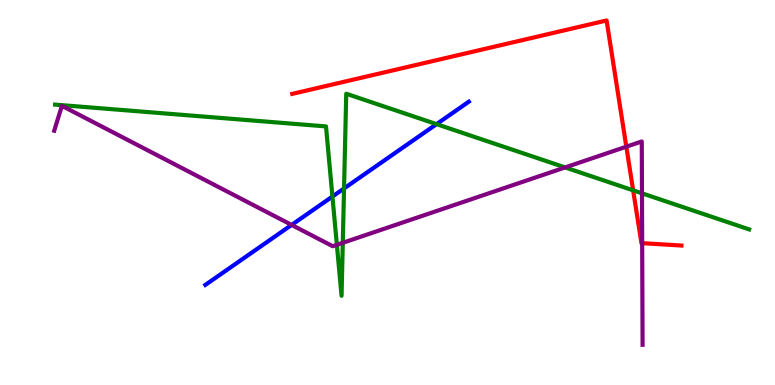[{'lines': ['blue', 'red'], 'intersections': []}, {'lines': ['green', 'red'], 'intersections': [{'x': 8.17, 'y': 5.06}]}, {'lines': ['purple', 'red'], 'intersections': [{'x': 8.08, 'y': 6.19}, {'x': 8.29, 'y': 3.68}]}, {'lines': ['blue', 'green'], 'intersections': [{'x': 4.29, 'y': 4.9}, {'x': 4.44, 'y': 5.11}, {'x': 5.63, 'y': 6.78}]}, {'lines': ['blue', 'purple'], 'intersections': [{'x': 3.76, 'y': 4.16}]}, {'lines': ['green', 'purple'], 'intersections': [{'x': 4.35, 'y': 3.64}, {'x': 4.42, 'y': 3.69}, {'x': 7.29, 'y': 5.65}, {'x': 8.28, 'y': 4.98}]}]